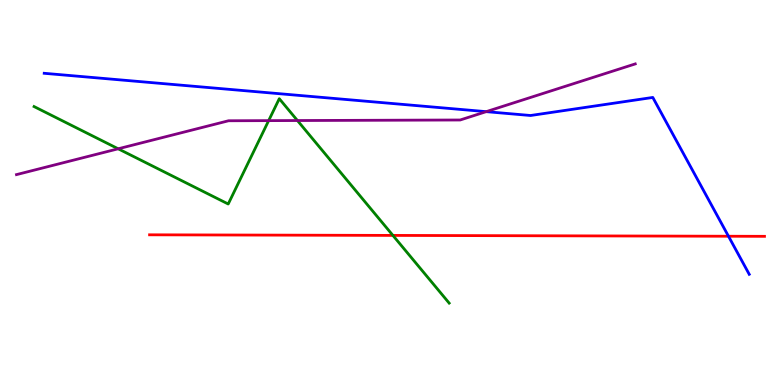[{'lines': ['blue', 'red'], 'intersections': [{'x': 9.4, 'y': 3.86}]}, {'lines': ['green', 'red'], 'intersections': [{'x': 5.07, 'y': 3.89}]}, {'lines': ['purple', 'red'], 'intersections': []}, {'lines': ['blue', 'green'], 'intersections': []}, {'lines': ['blue', 'purple'], 'intersections': [{'x': 6.27, 'y': 7.1}]}, {'lines': ['green', 'purple'], 'intersections': [{'x': 1.53, 'y': 6.14}, {'x': 3.47, 'y': 6.87}, {'x': 3.84, 'y': 6.87}]}]